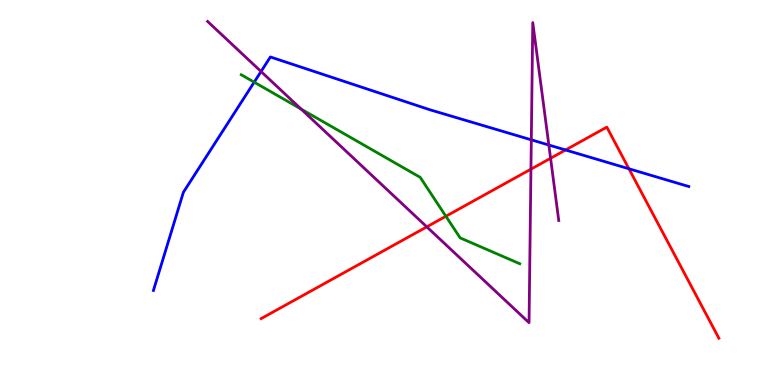[{'lines': ['blue', 'red'], 'intersections': [{'x': 7.3, 'y': 6.1}, {'x': 8.12, 'y': 5.62}]}, {'lines': ['green', 'red'], 'intersections': [{'x': 5.75, 'y': 4.38}]}, {'lines': ['purple', 'red'], 'intersections': [{'x': 5.51, 'y': 4.11}, {'x': 6.85, 'y': 5.61}, {'x': 7.1, 'y': 5.89}]}, {'lines': ['blue', 'green'], 'intersections': [{'x': 3.28, 'y': 7.87}]}, {'lines': ['blue', 'purple'], 'intersections': [{'x': 3.37, 'y': 8.14}, {'x': 6.86, 'y': 6.37}, {'x': 7.08, 'y': 6.23}]}, {'lines': ['green', 'purple'], 'intersections': [{'x': 3.89, 'y': 7.17}]}]